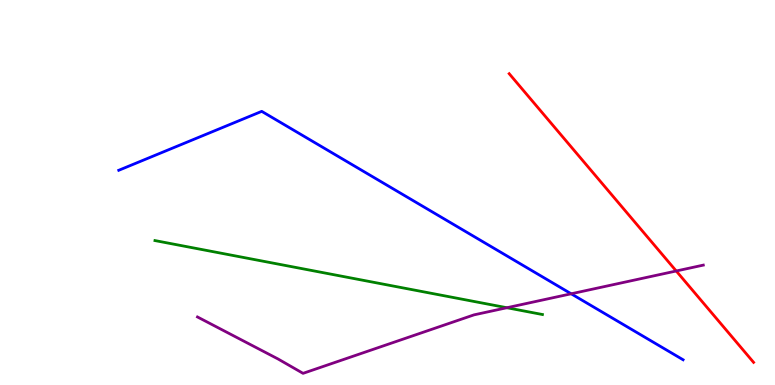[{'lines': ['blue', 'red'], 'intersections': []}, {'lines': ['green', 'red'], 'intersections': []}, {'lines': ['purple', 'red'], 'intersections': [{'x': 8.73, 'y': 2.96}]}, {'lines': ['blue', 'green'], 'intersections': []}, {'lines': ['blue', 'purple'], 'intersections': [{'x': 7.37, 'y': 2.37}]}, {'lines': ['green', 'purple'], 'intersections': [{'x': 6.54, 'y': 2.01}]}]